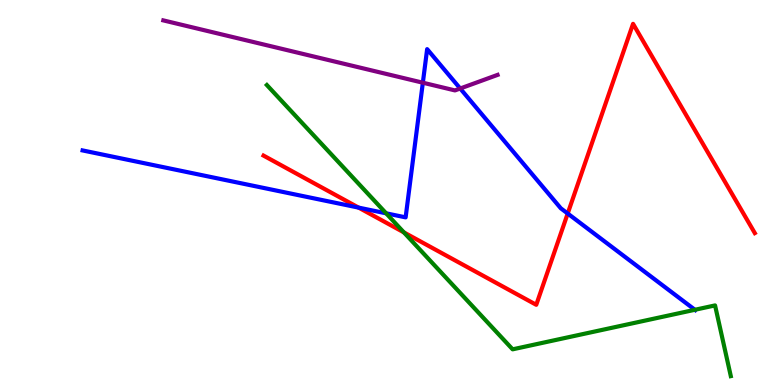[{'lines': ['blue', 'red'], 'intersections': [{'x': 4.63, 'y': 4.61}, {'x': 7.33, 'y': 4.45}]}, {'lines': ['green', 'red'], 'intersections': [{'x': 5.21, 'y': 3.96}]}, {'lines': ['purple', 'red'], 'intersections': []}, {'lines': ['blue', 'green'], 'intersections': [{'x': 4.98, 'y': 4.46}, {'x': 8.97, 'y': 1.95}]}, {'lines': ['blue', 'purple'], 'intersections': [{'x': 5.46, 'y': 7.85}, {'x': 5.94, 'y': 7.7}]}, {'lines': ['green', 'purple'], 'intersections': []}]